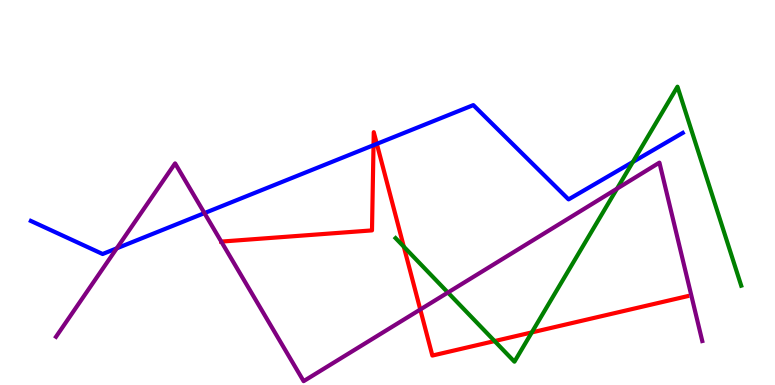[{'lines': ['blue', 'red'], 'intersections': [{'x': 4.82, 'y': 6.23}, {'x': 4.86, 'y': 6.26}]}, {'lines': ['green', 'red'], 'intersections': [{'x': 5.21, 'y': 3.59}, {'x': 6.38, 'y': 1.14}, {'x': 6.86, 'y': 1.37}]}, {'lines': ['purple', 'red'], 'intersections': [{'x': 2.86, 'y': 3.72}, {'x': 5.42, 'y': 1.96}]}, {'lines': ['blue', 'green'], 'intersections': [{'x': 8.17, 'y': 5.79}]}, {'lines': ['blue', 'purple'], 'intersections': [{'x': 1.51, 'y': 3.55}, {'x': 2.64, 'y': 4.46}]}, {'lines': ['green', 'purple'], 'intersections': [{'x': 5.78, 'y': 2.4}, {'x': 7.96, 'y': 5.1}]}]